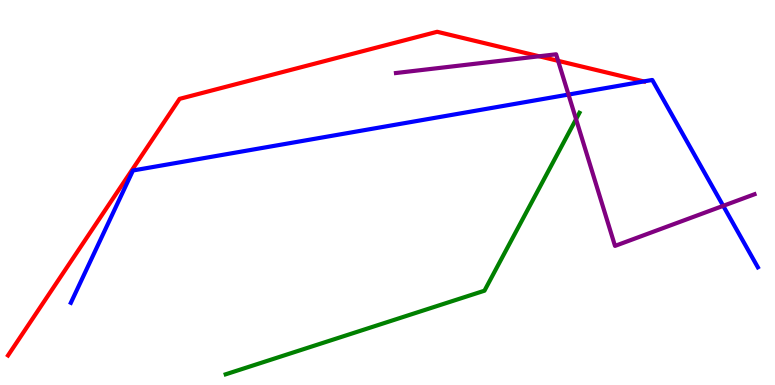[{'lines': ['blue', 'red'], 'intersections': [{'x': 8.31, 'y': 7.88}]}, {'lines': ['green', 'red'], 'intersections': []}, {'lines': ['purple', 'red'], 'intersections': [{'x': 6.96, 'y': 8.54}, {'x': 7.2, 'y': 8.42}]}, {'lines': ['blue', 'green'], 'intersections': []}, {'lines': ['blue', 'purple'], 'intersections': [{'x': 7.34, 'y': 7.54}, {'x': 9.33, 'y': 4.65}]}, {'lines': ['green', 'purple'], 'intersections': [{'x': 7.43, 'y': 6.9}]}]